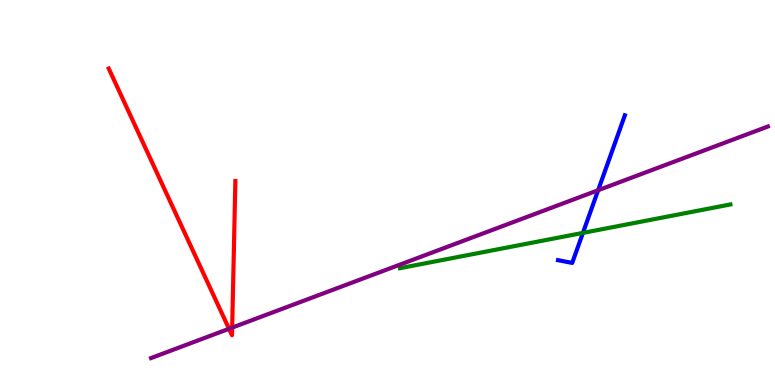[{'lines': ['blue', 'red'], 'intersections': []}, {'lines': ['green', 'red'], 'intersections': []}, {'lines': ['purple', 'red'], 'intersections': [{'x': 2.96, 'y': 1.46}, {'x': 3.0, 'y': 1.49}]}, {'lines': ['blue', 'green'], 'intersections': [{'x': 7.52, 'y': 3.95}]}, {'lines': ['blue', 'purple'], 'intersections': [{'x': 7.72, 'y': 5.06}]}, {'lines': ['green', 'purple'], 'intersections': []}]